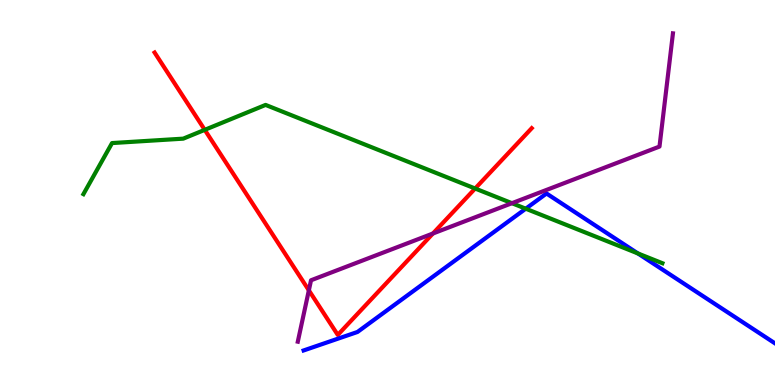[{'lines': ['blue', 'red'], 'intersections': []}, {'lines': ['green', 'red'], 'intersections': [{'x': 2.64, 'y': 6.63}, {'x': 6.13, 'y': 5.1}]}, {'lines': ['purple', 'red'], 'intersections': [{'x': 3.99, 'y': 2.46}, {'x': 5.59, 'y': 3.93}]}, {'lines': ['blue', 'green'], 'intersections': [{'x': 6.78, 'y': 4.58}, {'x': 8.23, 'y': 3.42}]}, {'lines': ['blue', 'purple'], 'intersections': []}, {'lines': ['green', 'purple'], 'intersections': [{'x': 6.61, 'y': 4.72}]}]